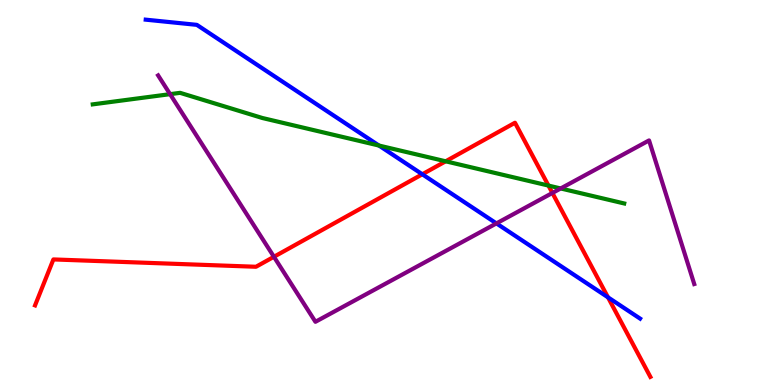[{'lines': ['blue', 'red'], 'intersections': [{'x': 5.45, 'y': 5.47}, {'x': 7.84, 'y': 2.28}]}, {'lines': ['green', 'red'], 'intersections': [{'x': 5.75, 'y': 5.81}, {'x': 7.08, 'y': 5.18}]}, {'lines': ['purple', 'red'], 'intersections': [{'x': 3.53, 'y': 3.33}, {'x': 7.13, 'y': 4.99}]}, {'lines': ['blue', 'green'], 'intersections': [{'x': 4.89, 'y': 6.22}]}, {'lines': ['blue', 'purple'], 'intersections': [{'x': 6.41, 'y': 4.2}]}, {'lines': ['green', 'purple'], 'intersections': [{'x': 2.19, 'y': 7.55}, {'x': 7.23, 'y': 5.1}]}]